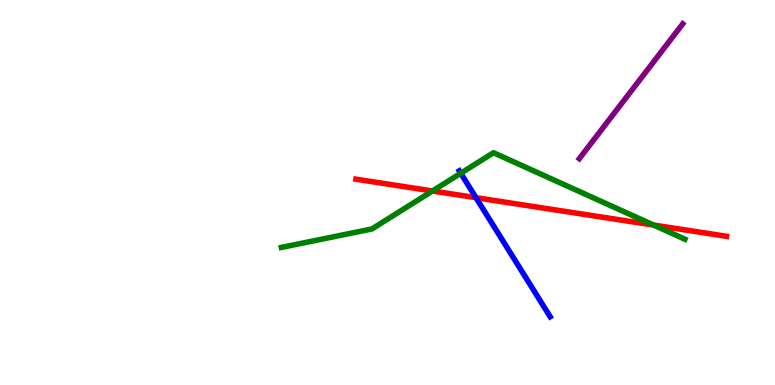[{'lines': ['blue', 'red'], 'intersections': [{'x': 6.14, 'y': 4.87}]}, {'lines': ['green', 'red'], 'intersections': [{'x': 5.58, 'y': 5.04}, {'x': 8.43, 'y': 4.15}]}, {'lines': ['purple', 'red'], 'intersections': []}, {'lines': ['blue', 'green'], 'intersections': [{'x': 5.95, 'y': 5.5}]}, {'lines': ['blue', 'purple'], 'intersections': []}, {'lines': ['green', 'purple'], 'intersections': []}]